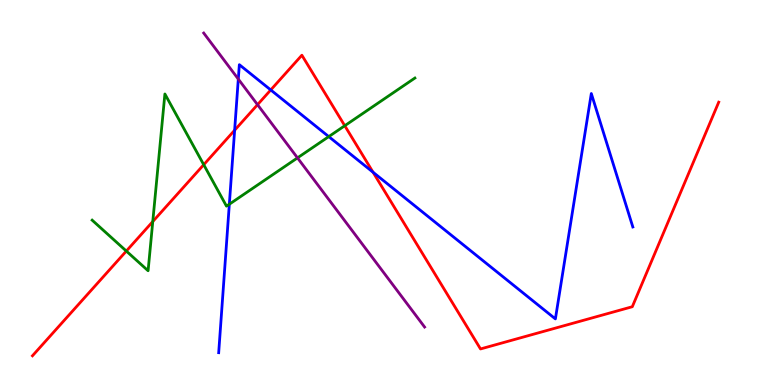[{'lines': ['blue', 'red'], 'intersections': [{'x': 3.03, 'y': 6.62}, {'x': 3.49, 'y': 7.66}, {'x': 4.81, 'y': 5.53}]}, {'lines': ['green', 'red'], 'intersections': [{'x': 1.63, 'y': 3.48}, {'x': 1.97, 'y': 4.25}, {'x': 2.63, 'y': 5.72}, {'x': 4.45, 'y': 6.73}]}, {'lines': ['purple', 'red'], 'intersections': [{'x': 3.32, 'y': 7.28}]}, {'lines': ['blue', 'green'], 'intersections': [{'x': 2.96, 'y': 4.7}, {'x': 4.24, 'y': 6.45}]}, {'lines': ['blue', 'purple'], 'intersections': [{'x': 3.07, 'y': 7.95}]}, {'lines': ['green', 'purple'], 'intersections': [{'x': 3.84, 'y': 5.9}]}]